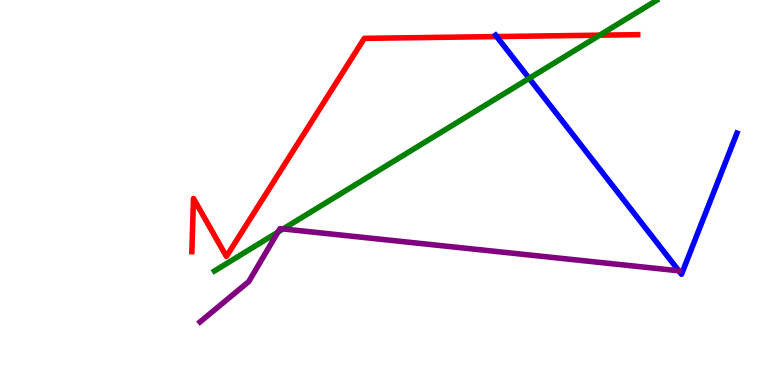[{'lines': ['blue', 'red'], 'intersections': [{'x': 6.41, 'y': 9.05}]}, {'lines': ['green', 'red'], 'intersections': [{'x': 7.74, 'y': 9.09}]}, {'lines': ['purple', 'red'], 'intersections': []}, {'lines': ['blue', 'green'], 'intersections': [{'x': 6.83, 'y': 7.96}]}, {'lines': ['blue', 'purple'], 'intersections': [{'x': 8.76, 'y': 2.97}]}, {'lines': ['green', 'purple'], 'intersections': [{'x': 3.59, 'y': 3.97}, {'x': 3.65, 'y': 4.05}]}]